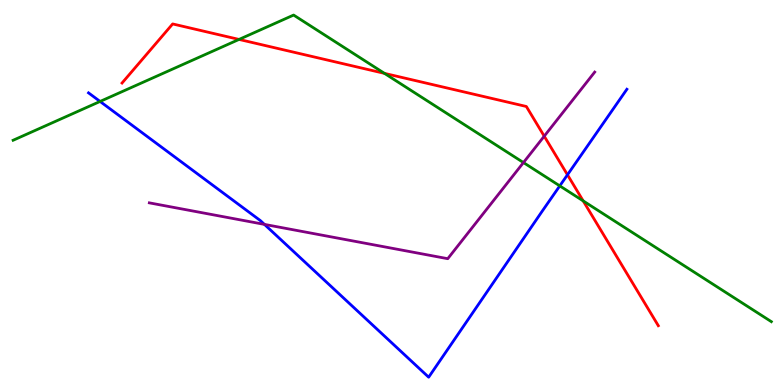[{'lines': ['blue', 'red'], 'intersections': [{'x': 7.32, 'y': 5.46}]}, {'lines': ['green', 'red'], 'intersections': [{'x': 3.08, 'y': 8.98}, {'x': 4.96, 'y': 8.09}, {'x': 7.53, 'y': 4.78}]}, {'lines': ['purple', 'red'], 'intersections': [{'x': 7.02, 'y': 6.46}]}, {'lines': ['blue', 'green'], 'intersections': [{'x': 1.29, 'y': 7.36}, {'x': 7.22, 'y': 5.17}]}, {'lines': ['blue', 'purple'], 'intersections': [{'x': 3.41, 'y': 4.17}]}, {'lines': ['green', 'purple'], 'intersections': [{'x': 6.75, 'y': 5.78}]}]